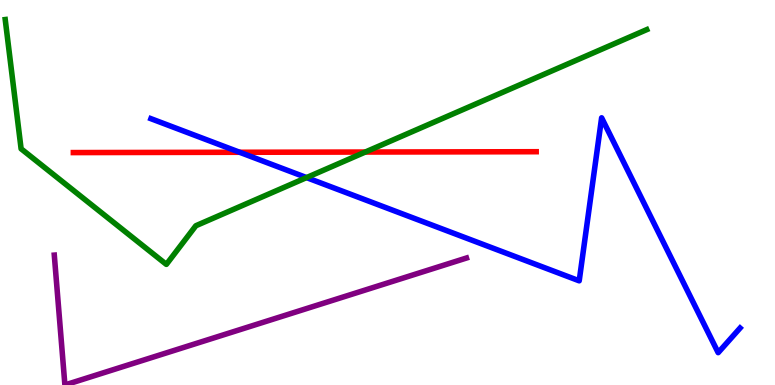[{'lines': ['blue', 'red'], 'intersections': [{'x': 3.09, 'y': 6.04}]}, {'lines': ['green', 'red'], 'intersections': [{'x': 4.71, 'y': 6.05}]}, {'lines': ['purple', 'red'], 'intersections': []}, {'lines': ['blue', 'green'], 'intersections': [{'x': 3.96, 'y': 5.39}]}, {'lines': ['blue', 'purple'], 'intersections': []}, {'lines': ['green', 'purple'], 'intersections': []}]